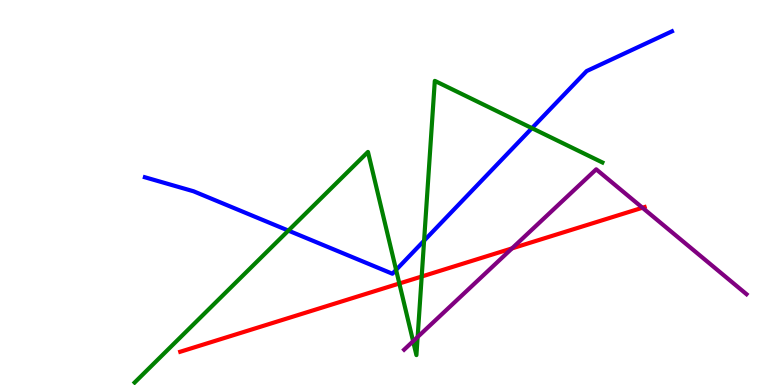[{'lines': ['blue', 'red'], 'intersections': []}, {'lines': ['green', 'red'], 'intersections': [{'x': 5.15, 'y': 2.64}, {'x': 5.44, 'y': 2.82}]}, {'lines': ['purple', 'red'], 'intersections': [{'x': 6.61, 'y': 3.55}, {'x': 8.29, 'y': 4.6}]}, {'lines': ['blue', 'green'], 'intersections': [{'x': 3.72, 'y': 4.01}, {'x': 5.11, 'y': 2.99}, {'x': 5.47, 'y': 3.75}, {'x': 6.86, 'y': 6.67}]}, {'lines': ['blue', 'purple'], 'intersections': []}, {'lines': ['green', 'purple'], 'intersections': [{'x': 5.33, 'y': 1.14}, {'x': 5.39, 'y': 1.25}]}]